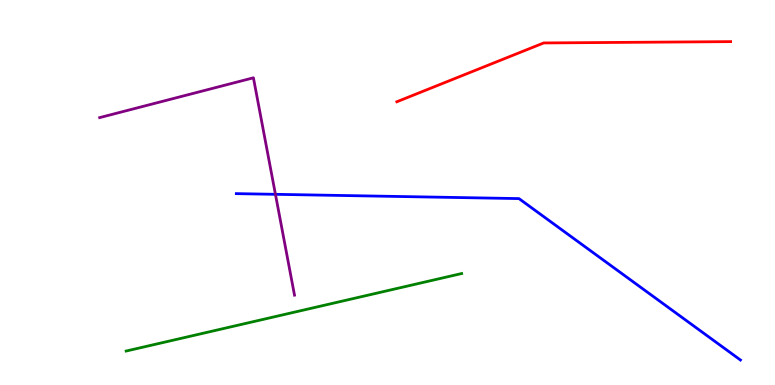[{'lines': ['blue', 'red'], 'intersections': []}, {'lines': ['green', 'red'], 'intersections': []}, {'lines': ['purple', 'red'], 'intersections': []}, {'lines': ['blue', 'green'], 'intersections': []}, {'lines': ['blue', 'purple'], 'intersections': [{'x': 3.55, 'y': 4.95}]}, {'lines': ['green', 'purple'], 'intersections': []}]